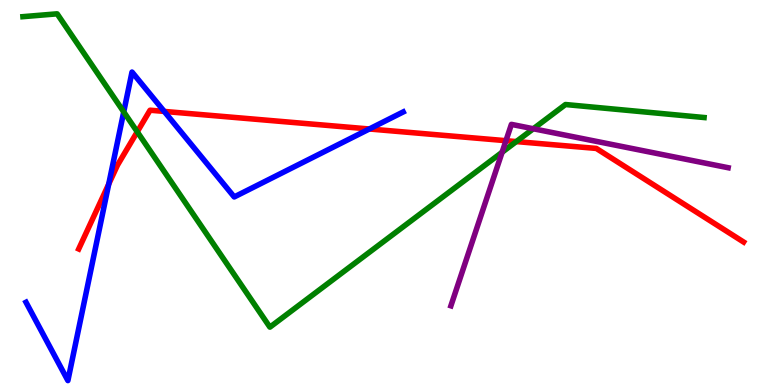[{'lines': ['blue', 'red'], 'intersections': [{'x': 1.4, 'y': 5.22}, {'x': 2.12, 'y': 7.11}, {'x': 4.77, 'y': 6.65}]}, {'lines': ['green', 'red'], 'intersections': [{'x': 1.77, 'y': 6.58}, {'x': 6.66, 'y': 6.32}]}, {'lines': ['purple', 'red'], 'intersections': [{'x': 6.53, 'y': 6.35}]}, {'lines': ['blue', 'green'], 'intersections': [{'x': 1.6, 'y': 7.09}]}, {'lines': ['blue', 'purple'], 'intersections': []}, {'lines': ['green', 'purple'], 'intersections': [{'x': 6.48, 'y': 6.04}, {'x': 6.88, 'y': 6.66}]}]